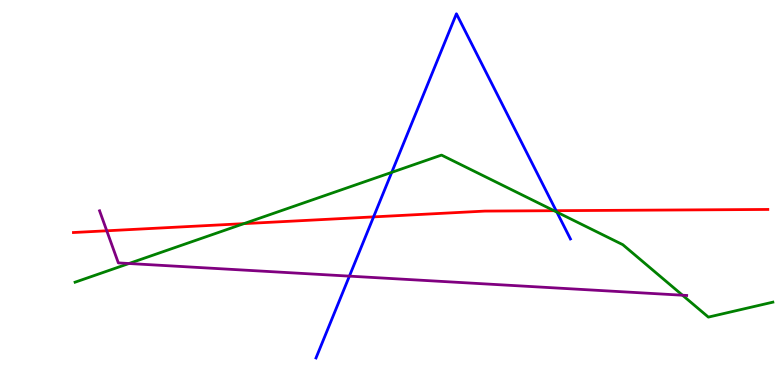[{'lines': ['blue', 'red'], 'intersections': [{'x': 4.82, 'y': 4.37}, {'x': 7.18, 'y': 4.53}]}, {'lines': ['green', 'red'], 'intersections': [{'x': 3.15, 'y': 4.19}, {'x': 7.15, 'y': 4.53}]}, {'lines': ['purple', 'red'], 'intersections': [{'x': 1.38, 'y': 4.01}]}, {'lines': ['blue', 'green'], 'intersections': [{'x': 5.05, 'y': 5.52}, {'x': 7.18, 'y': 4.49}]}, {'lines': ['blue', 'purple'], 'intersections': [{'x': 4.51, 'y': 2.83}]}, {'lines': ['green', 'purple'], 'intersections': [{'x': 1.66, 'y': 3.16}, {'x': 8.81, 'y': 2.33}]}]